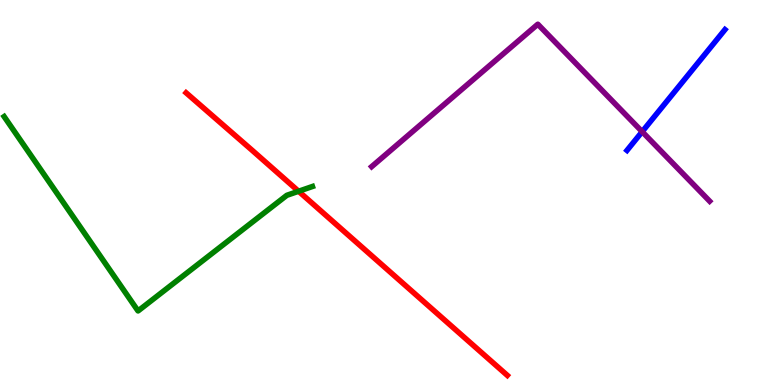[{'lines': ['blue', 'red'], 'intersections': []}, {'lines': ['green', 'red'], 'intersections': [{'x': 3.85, 'y': 5.03}]}, {'lines': ['purple', 'red'], 'intersections': []}, {'lines': ['blue', 'green'], 'intersections': []}, {'lines': ['blue', 'purple'], 'intersections': [{'x': 8.29, 'y': 6.58}]}, {'lines': ['green', 'purple'], 'intersections': []}]